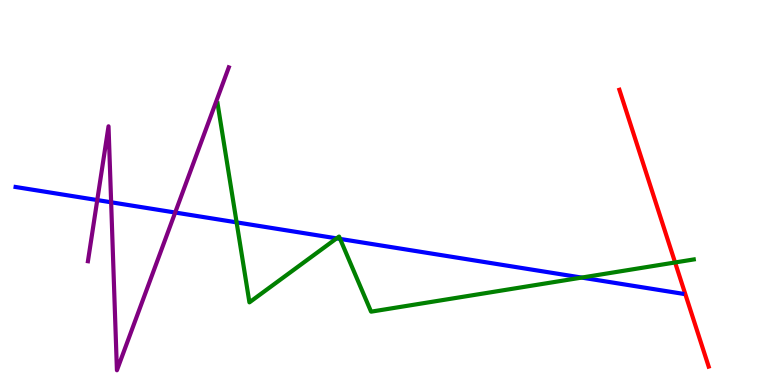[{'lines': ['blue', 'red'], 'intersections': []}, {'lines': ['green', 'red'], 'intersections': [{'x': 8.71, 'y': 3.18}]}, {'lines': ['purple', 'red'], 'intersections': []}, {'lines': ['blue', 'green'], 'intersections': [{'x': 3.05, 'y': 4.22}, {'x': 4.34, 'y': 3.81}, {'x': 4.39, 'y': 3.79}, {'x': 7.51, 'y': 2.79}]}, {'lines': ['blue', 'purple'], 'intersections': [{'x': 1.26, 'y': 4.8}, {'x': 1.43, 'y': 4.75}, {'x': 2.26, 'y': 4.48}]}, {'lines': ['green', 'purple'], 'intersections': []}]